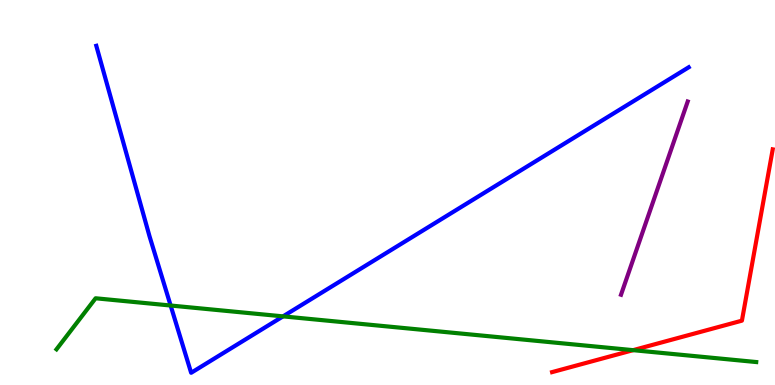[{'lines': ['blue', 'red'], 'intersections': []}, {'lines': ['green', 'red'], 'intersections': [{'x': 8.17, 'y': 0.905}]}, {'lines': ['purple', 'red'], 'intersections': []}, {'lines': ['blue', 'green'], 'intersections': [{'x': 2.2, 'y': 2.06}, {'x': 3.65, 'y': 1.78}]}, {'lines': ['blue', 'purple'], 'intersections': []}, {'lines': ['green', 'purple'], 'intersections': []}]